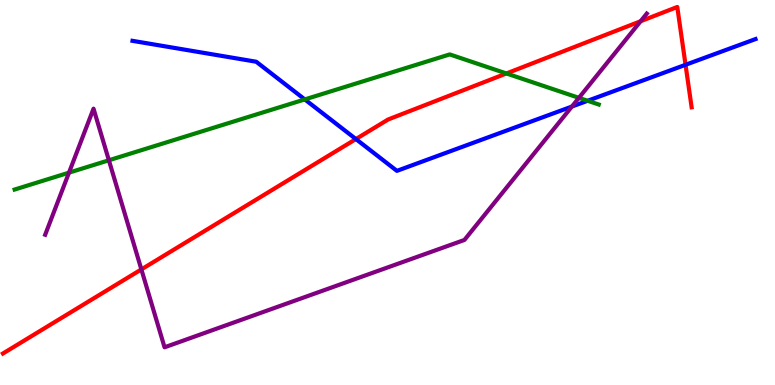[{'lines': ['blue', 'red'], 'intersections': [{'x': 4.59, 'y': 6.39}, {'x': 8.85, 'y': 8.32}]}, {'lines': ['green', 'red'], 'intersections': [{'x': 6.53, 'y': 8.09}]}, {'lines': ['purple', 'red'], 'intersections': [{'x': 1.82, 'y': 3.0}, {'x': 8.27, 'y': 9.45}]}, {'lines': ['blue', 'green'], 'intersections': [{'x': 3.93, 'y': 7.42}, {'x': 7.58, 'y': 7.38}]}, {'lines': ['blue', 'purple'], 'intersections': [{'x': 7.38, 'y': 7.23}]}, {'lines': ['green', 'purple'], 'intersections': [{'x': 0.89, 'y': 5.52}, {'x': 1.4, 'y': 5.84}, {'x': 7.47, 'y': 7.46}]}]